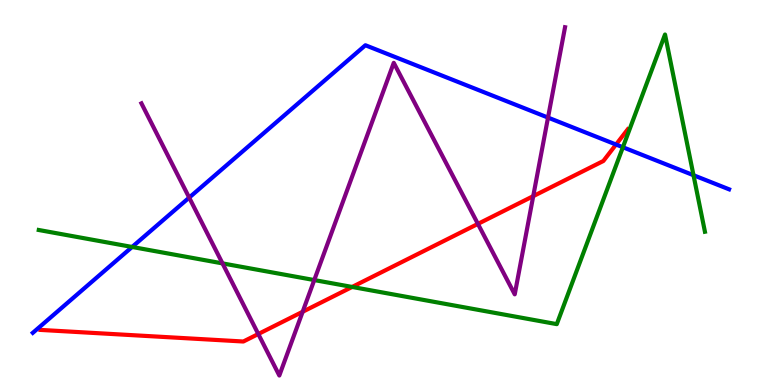[{'lines': ['blue', 'red'], 'intersections': [{'x': 7.95, 'y': 6.25}]}, {'lines': ['green', 'red'], 'intersections': [{'x': 4.54, 'y': 2.55}]}, {'lines': ['purple', 'red'], 'intersections': [{'x': 3.33, 'y': 1.32}, {'x': 3.91, 'y': 1.9}, {'x': 6.17, 'y': 4.18}, {'x': 6.88, 'y': 4.91}]}, {'lines': ['blue', 'green'], 'intersections': [{'x': 1.7, 'y': 3.59}, {'x': 8.04, 'y': 6.18}, {'x': 8.95, 'y': 5.45}]}, {'lines': ['blue', 'purple'], 'intersections': [{'x': 2.44, 'y': 4.87}, {'x': 7.07, 'y': 6.95}]}, {'lines': ['green', 'purple'], 'intersections': [{'x': 2.87, 'y': 3.16}, {'x': 4.05, 'y': 2.73}]}]